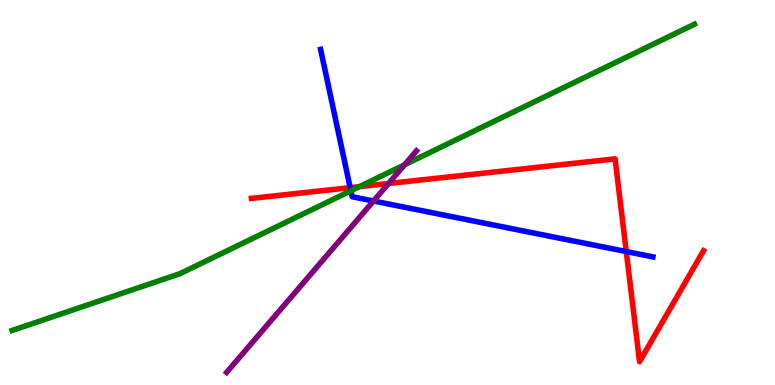[{'lines': ['blue', 'red'], 'intersections': [{'x': 4.52, 'y': 5.13}, {'x': 8.08, 'y': 3.47}]}, {'lines': ['green', 'red'], 'intersections': [{'x': 4.64, 'y': 5.15}]}, {'lines': ['purple', 'red'], 'intersections': [{'x': 5.01, 'y': 5.23}]}, {'lines': ['blue', 'green'], 'intersections': [{'x': 4.53, 'y': 5.04}]}, {'lines': ['blue', 'purple'], 'intersections': [{'x': 4.82, 'y': 4.78}]}, {'lines': ['green', 'purple'], 'intersections': [{'x': 5.22, 'y': 5.72}]}]